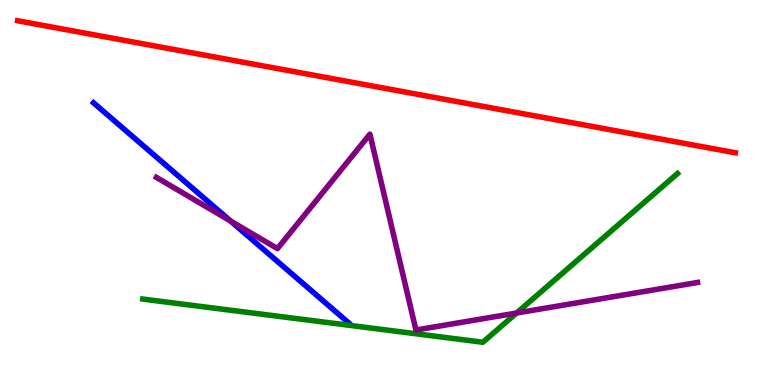[{'lines': ['blue', 'red'], 'intersections': []}, {'lines': ['green', 'red'], 'intersections': []}, {'lines': ['purple', 'red'], 'intersections': []}, {'lines': ['blue', 'green'], 'intersections': []}, {'lines': ['blue', 'purple'], 'intersections': [{'x': 2.98, 'y': 4.26}]}, {'lines': ['green', 'purple'], 'intersections': [{'x': 6.67, 'y': 1.87}]}]